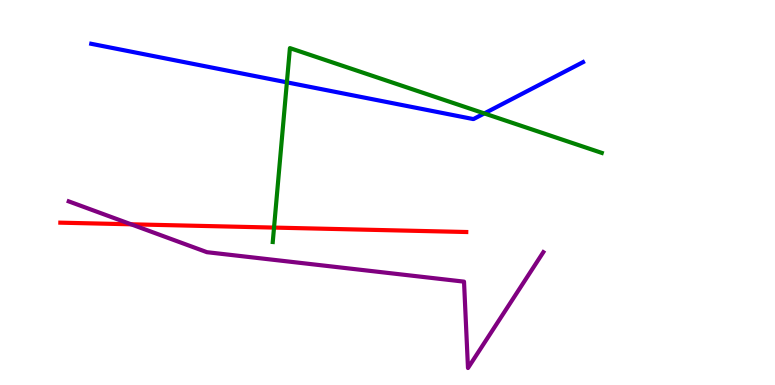[{'lines': ['blue', 'red'], 'intersections': []}, {'lines': ['green', 'red'], 'intersections': [{'x': 3.54, 'y': 4.09}]}, {'lines': ['purple', 'red'], 'intersections': [{'x': 1.69, 'y': 4.17}]}, {'lines': ['blue', 'green'], 'intersections': [{'x': 3.7, 'y': 7.86}, {'x': 6.25, 'y': 7.05}]}, {'lines': ['blue', 'purple'], 'intersections': []}, {'lines': ['green', 'purple'], 'intersections': []}]